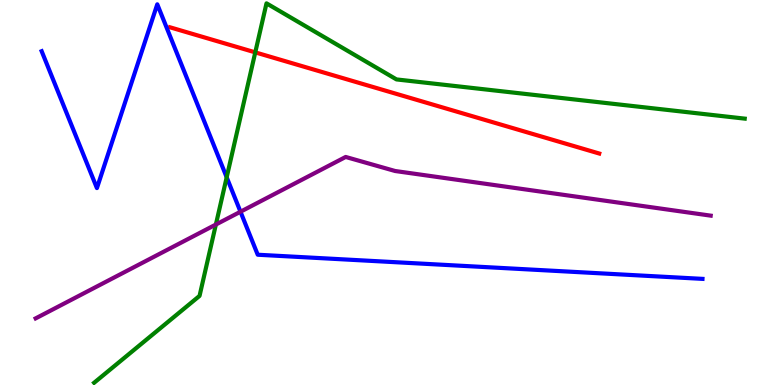[{'lines': ['blue', 'red'], 'intersections': []}, {'lines': ['green', 'red'], 'intersections': [{'x': 3.29, 'y': 8.64}]}, {'lines': ['purple', 'red'], 'intersections': []}, {'lines': ['blue', 'green'], 'intersections': [{'x': 2.92, 'y': 5.39}]}, {'lines': ['blue', 'purple'], 'intersections': [{'x': 3.1, 'y': 4.5}]}, {'lines': ['green', 'purple'], 'intersections': [{'x': 2.79, 'y': 4.17}]}]